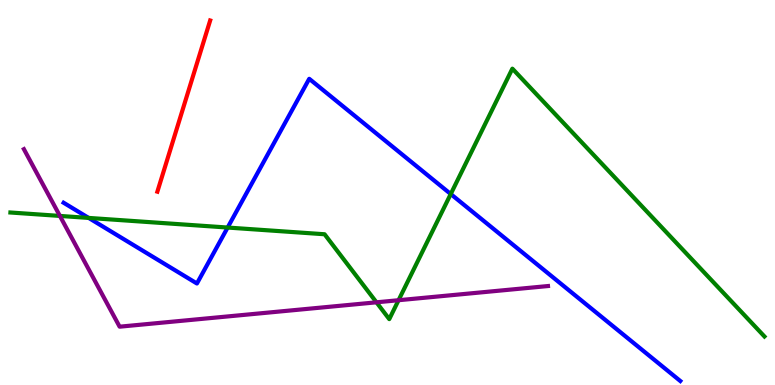[{'lines': ['blue', 'red'], 'intersections': []}, {'lines': ['green', 'red'], 'intersections': []}, {'lines': ['purple', 'red'], 'intersections': []}, {'lines': ['blue', 'green'], 'intersections': [{'x': 1.14, 'y': 4.34}, {'x': 2.94, 'y': 4.09}, {'x': 5.82, 'y': 4.96}]}, {'lines': ['blue', 'purple'], 'intersections': []}, {'lines': ['green', 'purple'], 'intersections': [{'x': 0.773, 'y': 4.39}, {'x': 4.86, 'y': 2.15}, {'x': 5.14, 'y': 2.2}]}]